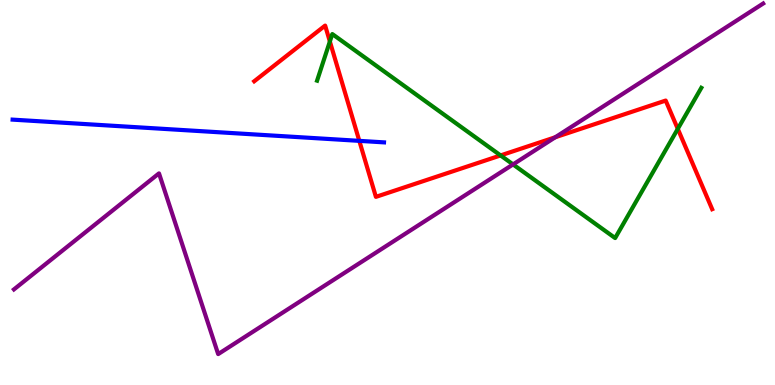[{'lines': ['blue', 'red'], 'intersections': [{'x': 4.64, 'y': 6.34}]}, {'lines': ['green', 'red'], 'intersections': [{'x': 4.26, 'y': 8.92}, {'x': 6.46, 'y': 5.96}, {'x': 8.75, 'y': 6.65}]}, {'lines': ['purple', 'red'], 'intersections': [{'x': 7.16, 'y': 6.44}]}, {'lines': ['blue', 'green'], 'intersections': []}, {'lines': ['blue', 'purple'], 'intersections': []}, {'lines': ['green', 'purple'], 'intersections': [{'x': 6.62, 'y': 5.73}]}]